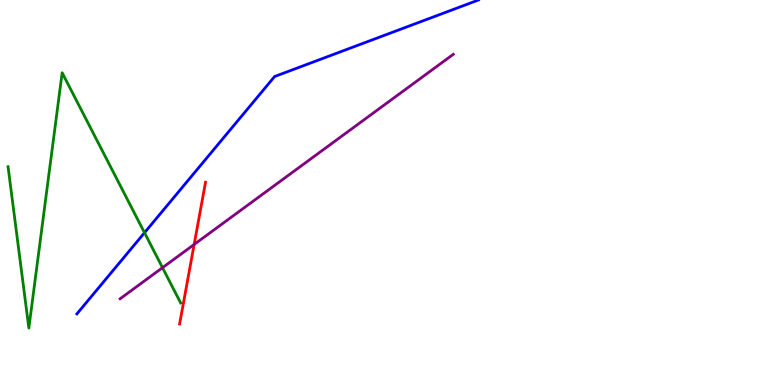[{'lines': ['blue', 'red'], 'intersections': []}, {'lines': ['green', 'red'], 'intersections': []}, {'lines': ['purple', 'red'], 'intersections': [{'x': 2.51, 'y': 3.65}]}, {'lines': ['blue', 'green'], 'intersections': [{'x': 1.86, 'y': 3.96}]}, {'lines': ['blue', 'purple'], 'intersections': []}, {'lines': ['green', 'purple'], 'intersections': [{'x': 2.1, 'y': 3.05}]}]